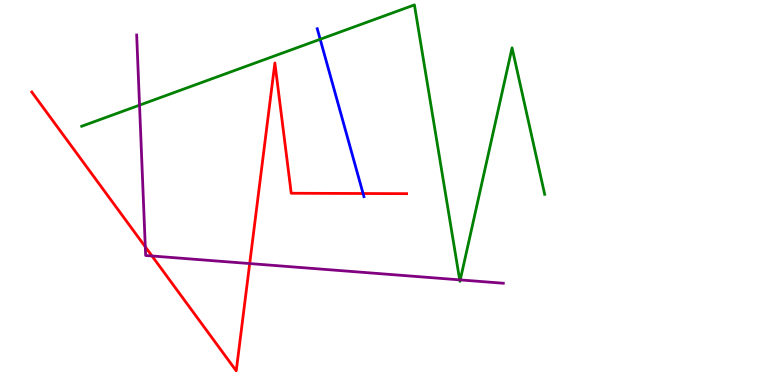[{'lines': ['blue', 'red'], 'intersections': [{'x': 4.68, 'y': 4.97}]}, {'lines': ['green', 'red'], 'intersections': []}, {'lines': ['purple', 'red'], 'intersections': [{'x': 1.87, 'y': 3.59}, {'x': 1.96, 'y': 3.35}, {'x': 3.22, 'y': 3.15}]}, {'lines': ['blue', 'green'], 'intersections': [{'x': 4.13, 'y': 8.98}]}, {'lines': ['blue', 'purple'], 'intersections': []}, {'lines': ['green', 'purple'], 'intersections': [{'x': 1.8, 'y': 7.27}, {'x': 5.93, 'y': 2.73}, {'x': 5.94, 'y': 2.73}]}]